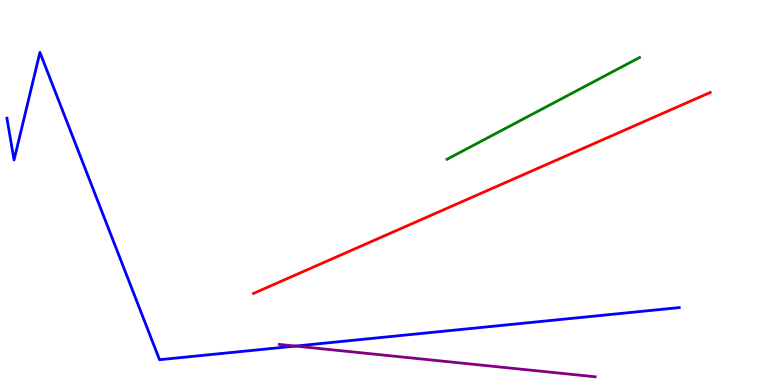[{'lines': ['blue', 'red'], 'intersections': []}, {'lines': ['green', 'red'], 'intersections': []}, {'lines': ['purple', 'red'], 'intersections': []}, {'lines': ['blue', 'green'], 'intersections': []}, {'lines': ['blue', 'purple'], 'intersections': [{'x': 3.81, 'y': 1.01}]}, {'lines': ['green', 'purple'], 'intersections': []}]